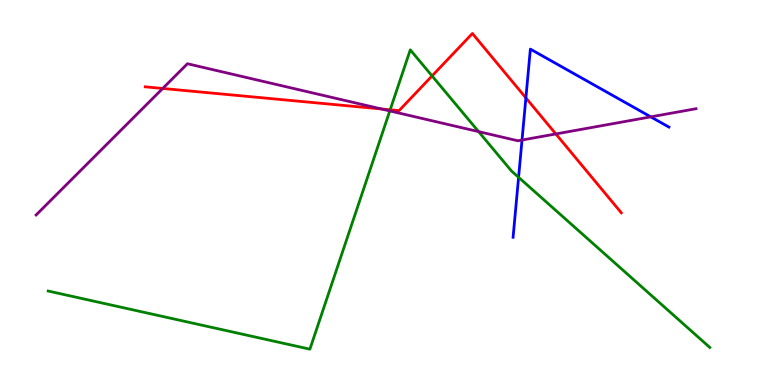[{'lines': ['blue', 'red'], 'intersections': [{'x': 6.79, 'y': 7.46}]}, {'lines': ['green', 'red'], 'intersections': [{'x': 5.03, 'y': 7.15}, {'x': 5.58, 'y': 8.03}]}, {'lines': ['purple', 'red'], 'intersections': [{'x': 2.1, 'y': 7.7}, {'x': 4.92, 'y': 7.17}, {'x': 7.17, 'y': 6.52}]}, {'lines': ['blue', 'green'], 'intersections': [{'x': 6.69, 'y': 5.39}]}, {'lines': ['blue', 'purple'], 'intersections': [{'x': 6.74, 'y': 6.36}, {'x': 8.4, 'y': 6.96}]}, {'lines': ['green', 'purple'], 'intersections': [{'x': 5.03, 'y': 7.12}, {'x': 6.18, 'y': 6.58}]}]